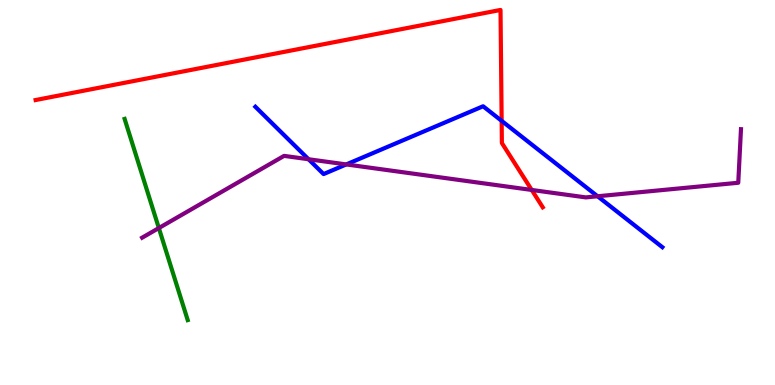[{'lines': ['blue', 'red'], 'intersections': [{'x': 6.47, 'y': 6.86}]}, {'lines': ['green', 'red'], 'intersections': []}, {'lines': ['purple', 'red'], 'intersections': [{'x': 6.86, 'y': 5.07}]}, {'lines': ['blue', 'green'], 'intersections': []}, {'lines': ['blue', 'purple'], 'intersections': [{'x': 3.98, 'y': 5.86}, {'x': 4.47, 'y': 5.73}, {'x': 7.71, 'y': 4.9}]}, {'lines': ['green', 'purple'], 'intersections': [{'x': 2.05, 'y': 4.08}]}]